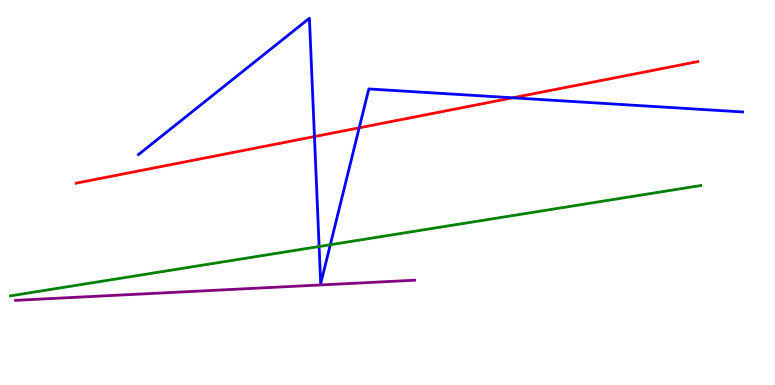[{'lines': ['blue', 'red'], 'intersections': [{'x': 4.06, 'y': 6.45}, {'x': 4.63, 'y': 6.68}, {'x': 6.62, 'y': 7.46}]}, {'lines': ['green', 'red'], 'intersections': []}, {'lines': ['purple', 'red'], 'intersections': []}, {'lines': ['blue', 'green'], 'intersections': [{'x': 4.12, 'y': 3.6}, {'x': 4.26, 'y': 3.64}]}, {'lines': ['blue', 'purple'], 'intersections': []}, {'lines': ['green', 'purple'], 'intersections': []}]